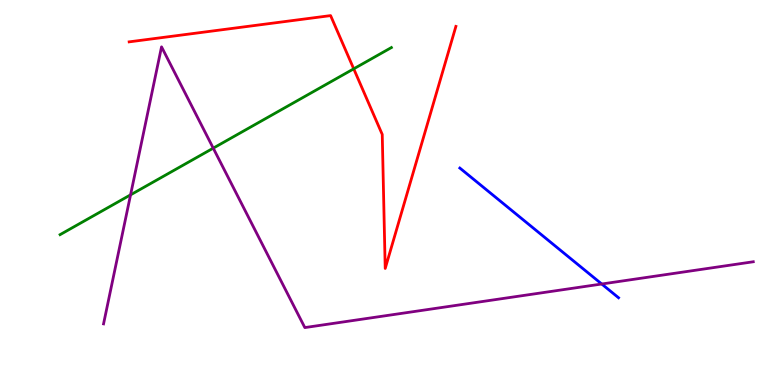[{'lines': ['blue', 'red'], 'intersections': []}, {'lines': ['green', 'red'], 'intersections': [{'x': 4.56, 'y': 8.21}]}, {'lines': ['purple', 'red'], 'intersections': []}, {'lines': ['blue', 'green'], 'intersections': []}, {'lines': ['blue', 'purple'], 'intersections': [{'x': 7.76, 'y': 2.62}]}, {'lines': ['green', 'purple'], 'intersections': [{'x': 1.68, 'y': 4.94}, {'x': 2.75, 'y': 6.15}]}]